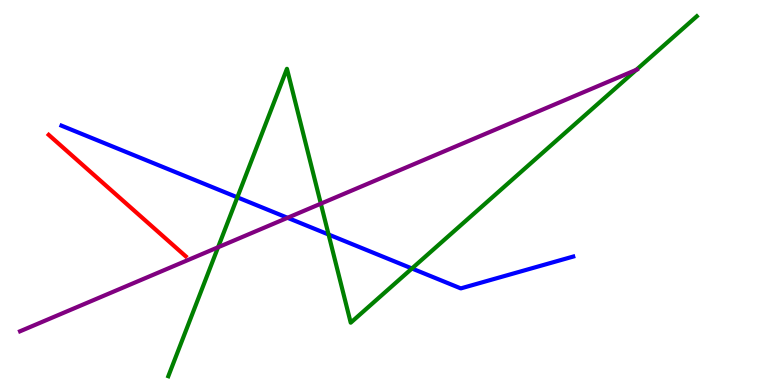[{'lines': ['blue', 'red'], 'intersections': []}, {'lines': ['green', 'red'], 'intersections': []}, {'lines': ['purple', 'red'], 'intersections': []}, {'lines': ['blue', 'green'], 'intersections': [{'x': 3.06, 'y': 4.87}, {'x': 4.24, 'y': 3.91}, {'x': 5.32, 'y': 3.03}]}, {'lines': ['blue', 'purple'], 'intersections': [{'x': 3.71, 'y': 4.34}]}, {'lines': ['green', 'purple'], 'intersections': [{'x': 2.81, 'y': 3.58}, {'x': 4.14, 'y': 4.71}, {'x': 8.21, 'y': 8.19}]}]